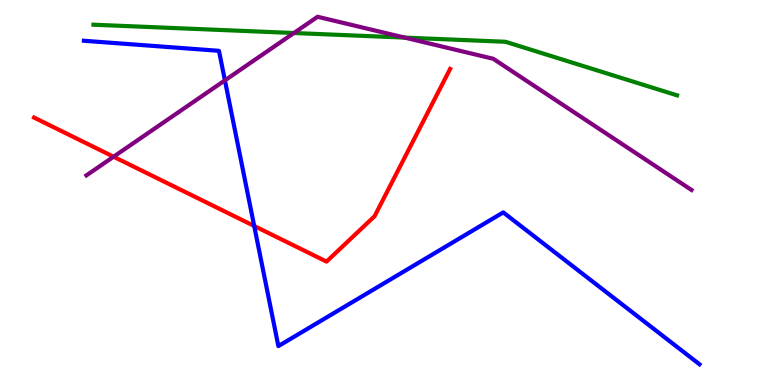[{'lines': ['blue', 'red'], 'intersections': [{'x': 3.28, 'y': 4.13}]}, {'lines': ['green', 'red'], 'intersections': []}, {'lines': ['purple', 'red'], 'intersections': [{'x': 1.47, 'y': 5.93}]}, {'lines': ['blue', 'green'], 'intersections': []}, {'lines': ['blue', 'purple'], 'intersections': [{'x': 2.9, 'y': 7.91}]}, {'lines': ['green', 'purple'], 'intersections': [{'x': 3.79, 'y': 9.14}, {'x': 5.22, 'y': 9.02}]}]